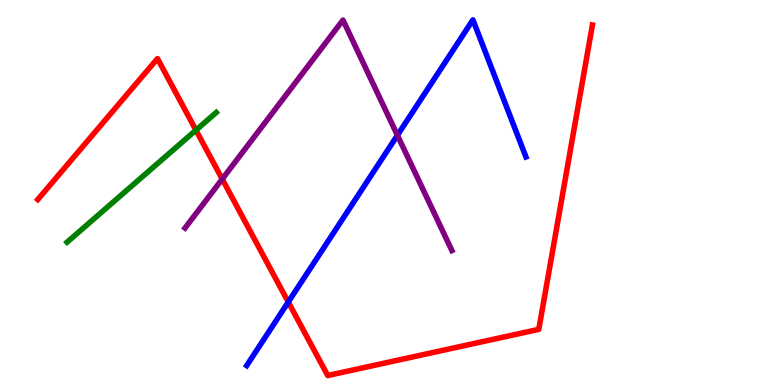[{'lines': ['blue', 'red'], 'intersections': [{'x': 3.72, 'y': 2.15}]}, {'lines': ['green', 'red'], 'intersections': [{'x': 2.53, 'y': 6.62}]}, {'lines': ['purple', 'red'], 'intersections': [{'x': 2.87, 'y': 5.35}]}, {'lines': ['blue', 'green'], 'intersections': []}, {'lines': ['blue', 'purple'], 'intersections': [{'x': 5.13, 'y': 6.49}]}, {'lines': ['green', 'purple'], 'intersections': []}]